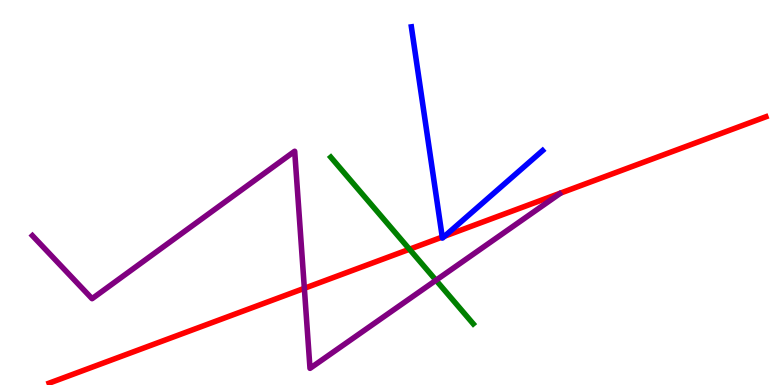[{'lines': ['blue', 'red'], 'intersections': [{'x': 5.71, 'y': 3.84}, {'x': 5.74, 'y': 3.87}]}, {'lines': ['green', 'red'], 'intersections': [{'x': 5.28, 'y': 3.53}]}, {'lines': ['purple', 'red'], 'intersections': [{'x': 3.93, 'y': 2.51}]}, {'lines': ['blue', 'green'], 'intersections': []}, {'lines': ['blue', 'purple'], 'intersections': []}, {'lines': ['green', 'purple'], 'intersections': [{'x': 5.63, 'y': 2.72}]}]